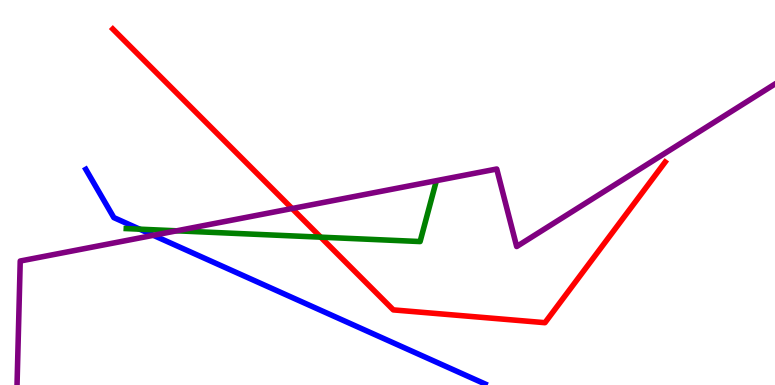[{'lines': ['blue', 'red'], 'intersections': []}, {'lines': ['green', 'red'], 'intersections': [{'x': 4.14, 'y': 3.84}]}, {'lines': ['purple', 'red'], 'intersections': [{'x': 3.77, 'y': 4.58}]}, {'lines': ['blue', 'green'], 'intersections': [{'x': 1.8, 'y': 4.05}]}, {'lines': ['blue', 'purple'], 'intersections': [{'x': 1.98, 'y': 3.89}]}, {'lines': ['green', 'purple'], 'intersections': [{'x': 2.28, 'y': 4.01}]}]